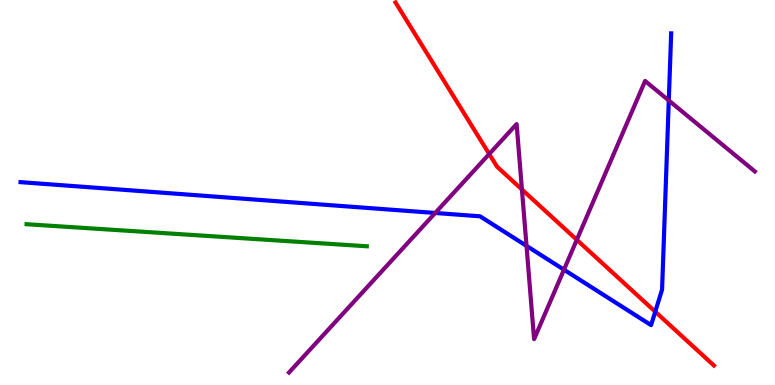[{'lines': ['blue', 'red'], 'intersections': [{'x': 8.45, 'y': 1.9}]}, {'lines': ['green', 'red'], 'intersections': []}, {'lines': ['purple', 'red'], 'intersections': [{'x': 6.31, 'y': 6.0}, {'x': 6.73, 'y': 5.08}, {'x': 7.44, 'y': 3.77}]}, {'lines': ['blue', 'green'], 'intersections': []}, {'lines': ['blue', 'purple'], 'intersections': [{'x': 5.62, 'y': 4.47}, {'x': 6.79, 'y': 3.61}, {'x': 7.28, 'y': 2.99}, {'x': 8.63, 'y': 7.39}]}, {'lines': ['green', 'purple'], 'intersections': []}]